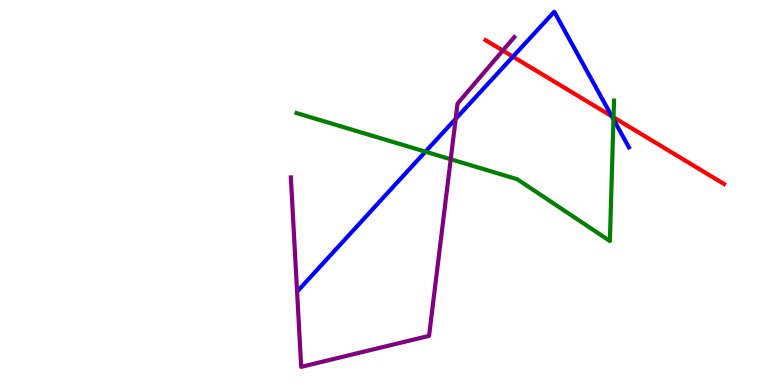[{'lines': ['blue', 'red'], 'intersections': [{'x': 6.62, 'y': 8.53}, {'x': 7.89, 'y': 6.98}]}, {'lines': ['green', 'red'], 'intersections': [{'x': 7.92, 'y': 6.95}]}, {'lines': ['purple', 'red'], 'intersections': [{'x': 6.49, 'y': 8.69}]}, {'lines': ['blue', 'green'], 'intersections': [{'x': 5.49, 'y': 6.06}, {'x': 7.92, 'y': 6.9}]}, {'lines': ['blue', 'purple'], 'intersections': [{'x': 5.88, 'y': 6.91}]}, {'lines': ['green', 'purple'], 'intersections': [{'x': 5.82, 'y': 5.86}]}]